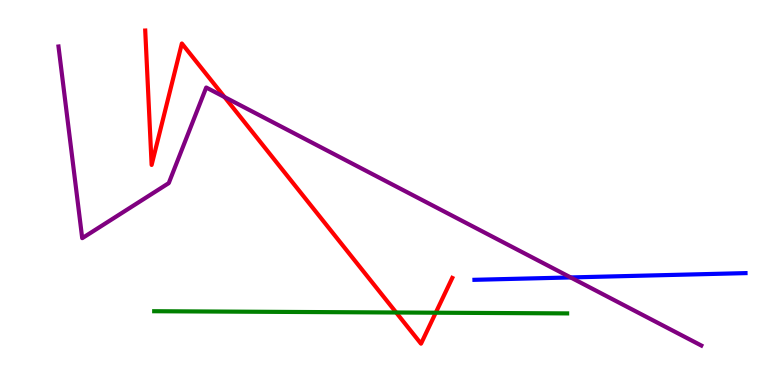[{'lines': ['blue', 'red'], 'intersections': []}, {'lines': ['green', 'red'], 'intersections': [{'x': 5.11, 'y': 1.88}, {'x': 5.62, 'y': 1.88}]}, {'lines': ['purple', 'red'], 'intersections': [{'x': 2.9, 'y': 7.48}]}, {'lines': ['blue', 'green'], 'intersections': []}, {'lines': ['blue', 'purple'], 'intersections': [{'x': 7.36, 'y': 2.79}]}, {'lines': ['green', 'purple'], 'intersections': []}]